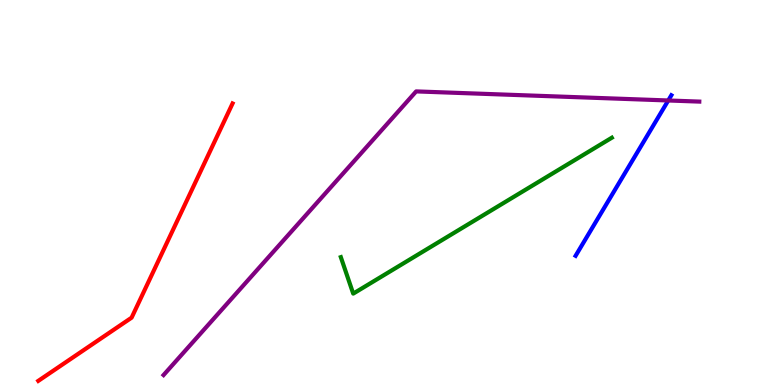[{'lines': ['blue', 'red'], 'intersections': []}, {'lines': ['green', 'red'], 'intersections': []}, {'lines': ['purple', 'red'], 'intersections': []}, {'lines': ['blue', 'green'], 'intersections': []}, {'lines': ['blue', 'purple'], 'intersections': [{'x': 8.62, 'y': 7.39}]}, {'lines': ['green', 'purple'], 'intersections': []}]